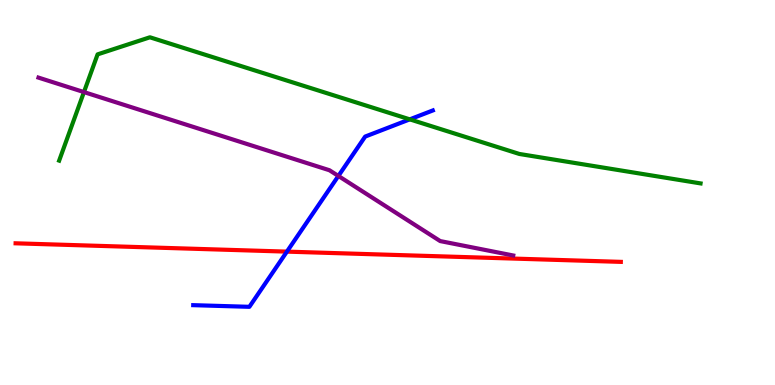[{'lines': ['blue', 'red'], 'intersections': [{'x': 3.7, 'y': 3.46}]}, {'lines': ['green', 'red'], 'intersections': []}, {'lines': ['purple', 'red'], 'intersections': []}, {'lines': ['blue', 'green'], 'intersections': [{'x': 5.29, 'y': 6.9}]}, {'lines': ['blue', 'purple'], 'intersections': [{'x': 4.37, 'y': 5.43}]}, {'lines': ['green', 'purple'], 'intersections': [{'x': 1.08, 'y': 7.61}]}]